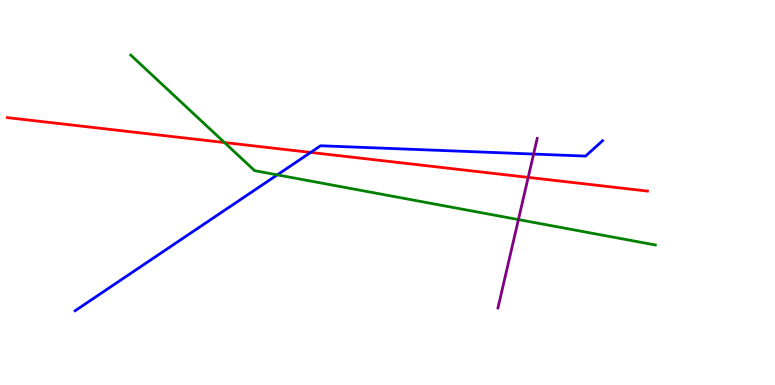[{'lines': ['blue', 'red'], 'intersections': [{'x': 4.01, 'y': 6.04}]}, {'lines': ['green', 'red'], 'intersections': [{'x': 2.9, 'y': 6.3}]}, {'lines': ['purple', 'red'], 'intersections': [{'x': 6.82, 'y': 5.39}]}, {'lines': ['blue', 'green'], 'intersections': [{'x': 3.58, 'y': 5.46}]}, {'lines': ['blue', 'purple'], 'intersections': [{'x': 6.89, 'y': 6.0}]}, {'lines': ['green', 'purple'], 'intersections': [{'x': 6.69, 'y': 4.3}]}]